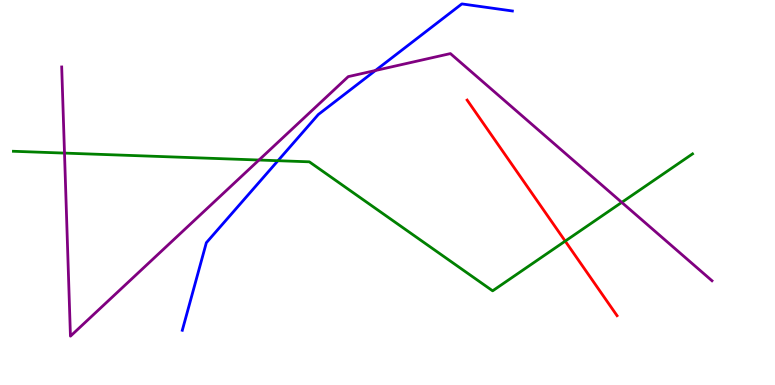[{'lines': ['blue', 'red'], 'intersections': []}, {'lines': ['green', 'red'], 'intersections': [{'x': 7.29, 'y': 3.74}]}, {'lines': ['purple', 'red'], 'intersections': []}, {'lines': ['blue', 'green'], 'intersections': [{'x': 3.59, 'y': 5.83}]}, {'lines': ['blue', 'purple'], 'intersections': [{'x': 4.84, 'y': 8.17}]}, {'lines': ['green', 'purple'], 'intersections': [{'x': 0.832, 'y': 6.02}, {'x': 3.34, 'y': 5.84}, {'x': 8.02, 'y': 4.74}]}]